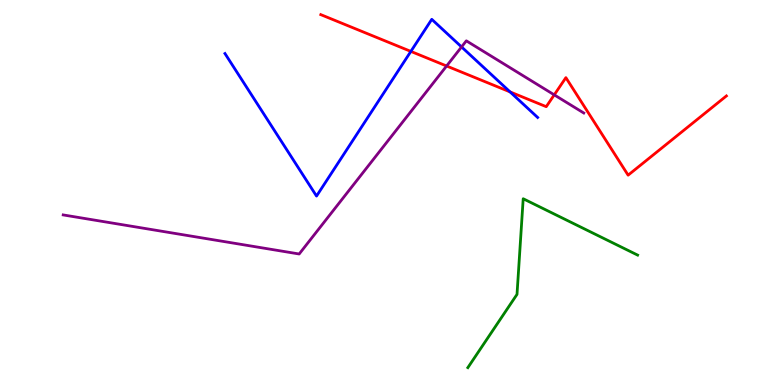[{'lines': ['blue', 'red'], 'intersections': [{'x': 5.3, 'y': 8.66}, {'x': 6.58, 'y': 7.61}]}, {'lines': ['green', 'red'], 'intersections': []}, {'lines': ['purple', 'red'], 'intersections': [{'x': 5.76, 'y': 8.29}, {'x': 7.15, 'y': 7.54}]}, {'lines': ['blue', 'green'], 'intersections': []}, {'lines': ['blue', 'purple'], 'intersections': [{'x': 5.96, 'y': 8.78}]}, {'lines': ['green', 'purple'], 'intersections': []}]